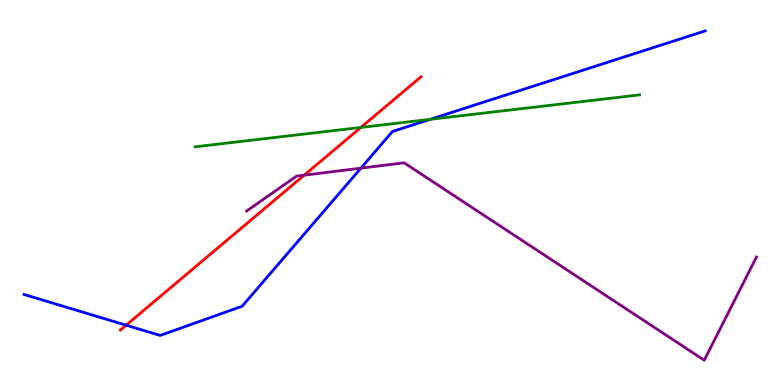[{'lines': ['blue', 'red'], 'intersections': [{'x': 1.63, 'y': 1.55}]}, {'lines': ['green', 'red'], 'intersections': [{'x': 4.66, 'y': 6.69}]}, {'lines': ['purple', 'red'], 'intersections': [{'x': 3.92, 'y': 5.45}]}, {'lines': ['blue', 'green'], 'intersections': [{'x': 5.55, 'y': 6.9}]}, {'lines': ['blue', 'purple'], 'intersections': [{'x': 4.66, 'y': 5.63}]}, {'lines': ['green', 'purple'], 'intersections': []}]